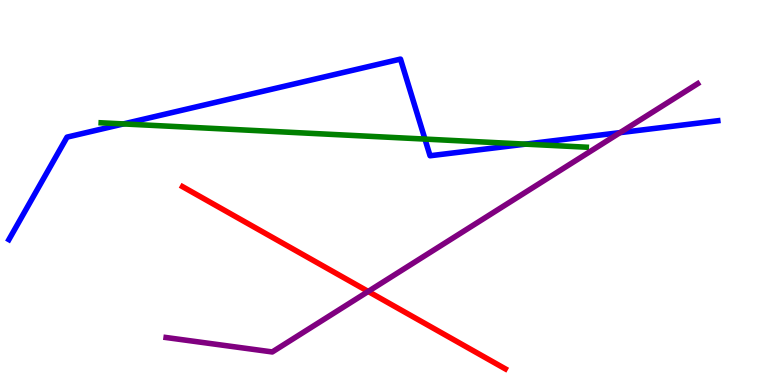[{'lines': ['blue', 'red'], 'intersections': []}, {'lines': ['green', 'red'], 'intersections': []}, {'lines': ['purple', 'red'], 'intersections': [{'x': 4.75, 'y': 2.43}]}, {'lines': ['blue', 'green'], 'intersections': [{'x': 1.59, 'y': 6.78}, {'x': 5.48, 'y': 6.39}, {'x': 6.78, 'y': 6.26}]}, {'lines': ['blue', 'purple'], 'intersections': [{'x': 8.0, 'y': 6.55}]}, {'lines': ['green', 'purple'], 'intersections': []}]